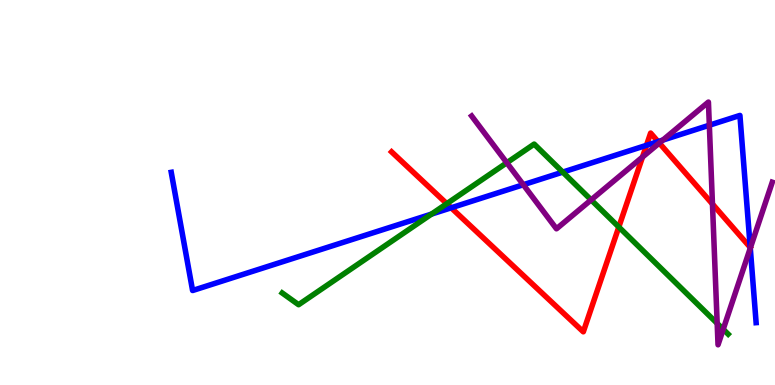[{'lines': ['blue', 'red'], 'intersections': [{'x': 5.82, 'y': 4.6}, {'x': 8.34, 'y': 6.23}, {'x': 8.49, 'y': 6.32}]}, {'lines': ['green', 'red'], 'intersections': [{'x': 5.77, 'y': 4.71}, {'x': 7.98, 'y': 4.1}]}, {'lines': ['purple', 'red'], 'intersections': [{'x': 8.29, 'y': 5.92}, {'x': 8.51, 'y': 6.29}, {'x': 9.19, 'y': 4.7}]}, {'lines': ['blue', 'green'], 'intersections': [{'x': 5.57, 'y': 4.44}, {'x': 7.26, 'y': 5.53}]}, {'lines': ['blue', 'purple'], 'intersections': [{'x': 6.75, 'y': 5.2}, {'x': 8.55, 'y': 6.36}, {'x': 9.15, 'y': 6.75}, {'x': 9.68, 'y': 3.56}]}, {'lines': ['green', 'purple'], 'intersections': [{'x': 6.54, 'y': 5.77}, {'x': 7.63, 'y': 4.81}, {'x': 9.25, 'y': 1.6}, {'x': 9.33, 'y': 1.45}]}]